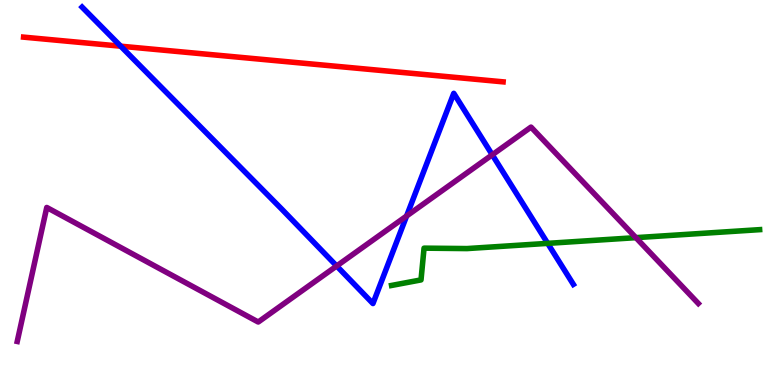[{'lines': ['blue', 'red'], 'intersections': [{'x': 1.56, 'y': 8.8}]}, {'lines': ['green', 'red'], 'intersections': []}, {'lines': ['purple', 'red'], 'intersections': []}, {'lines': ['blue', 'green'], 'intersections': [{'x': 7.07, 'y': 3.68}]}, {'lines': ['blue', 'purple'], 'intersections': [{'x': 4.34, 'y': 3.09}, {'x': 5.25, 'y': 4.39}, {'x': 6.35, 'y': 5.98}]}, {'lines': ['green', 'purple'], 'intersections': [{'x': 8.2, 'y': 3.83}]}]